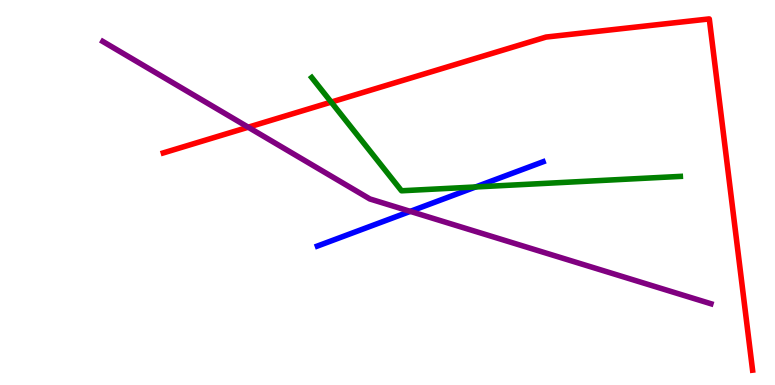[{'lines': ['blue', 'red'], 'intersections': []}, {'lines': ['green', 'red'], 'intersections': [{'x': 4.27, 'y': 7.35}]}, {'lines': ['purple', 'red'], 'intersections': [{'x': 3.2, 'y': 6.7}]}, {'lines': ['blue', 'green'], 'intersections': [{'x': 6.14, 'y': 5.14}]}, {'lines': ['blue', 'purple'], 'intersections': [{'x': 5.29, 'y': 4.51}]}, {'lines': ['green', 'purple'], 'intersections': []}]